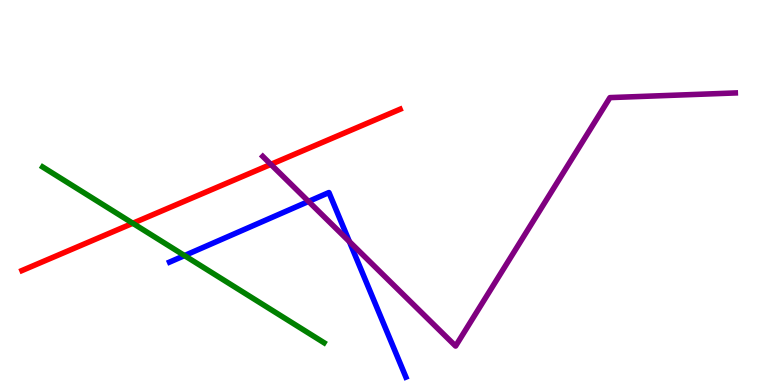[{'lines': ['blue', 'red'], 'intersections': []}, {'lines': ['green', 'red'], 'intersections': [{'x': 1.71, 'y': 4.2}]}, {'lines': ['purple', 'red'], 'intersections': [{'x': 3.49, 'y': 5.73}]}, {'lines': ['blue', 'green'], 'intersections': [{'x': 2.38, 'y': 3.36}]}, {'lines': ['blue', 'purple'], 'intersections': [{'x': 3.98, 'y': 4.77}, {'x': 4.51, 'y': 3.72}]}, {'lines': ['green', 'purple'], 'intersections': []}]